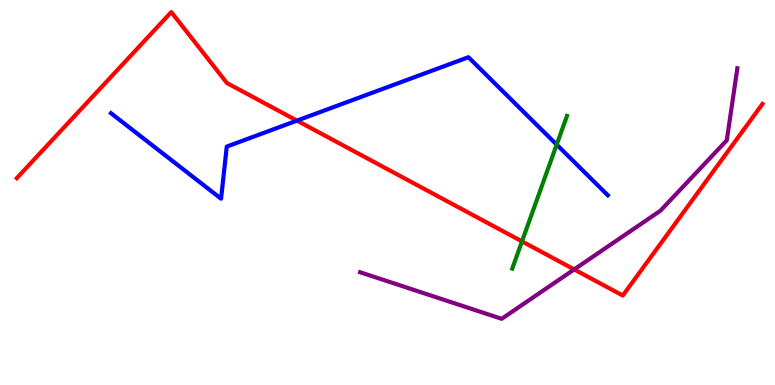[{'lines': ['blue', 'red'], 'intersections': [{'x': 3.83, 'y': 6.87}]}, {'lines': ['green', 'red'], 'intersections': [{'x': 6.74, 'y': 3.73}]}, {'lines': ['purple', 'red'], 'intersections': [{'x': 7.41, 'y': 3.0}]}, {'lines': ['blue', 'green'], 'intersections': [{'x': 7.18, 'y': 6.24}]}, {'lines': ['blue', 'purple'], 'intersections': []}, {'lines': ['green', 'purple'], 'intersections': []}]